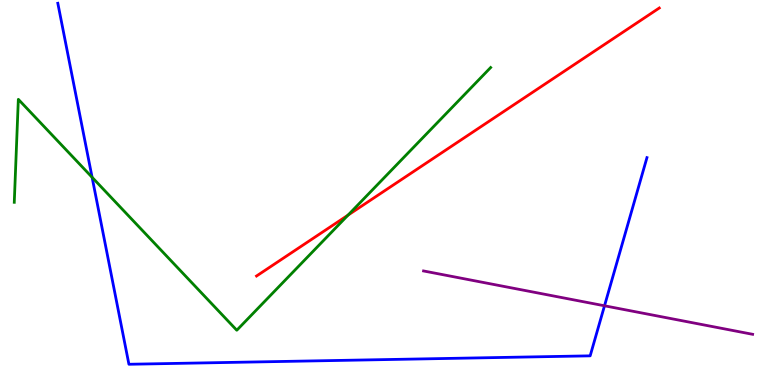[{'lines': ['blue', 'red'], 'intersections': []}, {'lines': ['green', 'red'], 'intersections': [{'x': 4.49, 'y': 4.41}]}, {'lines': ['purple', 'red'], 'intersections': []}, {'lines': ['blue', 'green'], 'intersections': [{'x': 1.19, 'y': 5.39}]}, {'lines': ['blue', 'purple'], 'intersections': [{'x': 7.8, 'y': 2.06}]}, {'lines': ['green', 'purple'], 'intersections': []}]